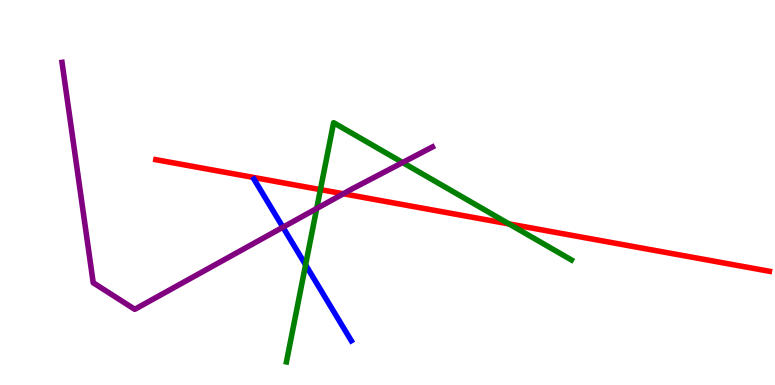[{'lines': ['blue', 'red'], 'intersections': []}, {'lines': ['green', 'red'], 'intersections': [{'x': 4.13, 'y': 5.07}, {'x': 6.57, 'y': 4.18}]}, {'lines': ['purple', 'red'], 'intersections': [{'x': 4.43, 'y': 4.97}]}, {'lines': ['blue', 'green'], 'intersections': [{'x': 3.94, 'y': 3.12}]}, {'lines': ['blue', 'purple'], 'intersections': [{'x': 3.65, 'y': 4.1}]}, {'lines': ['green', 'purple'], 'intersections': [{'x': 4.09, 'y': 4.58}, {'x': 5.2, 'y': 5.78}]}]